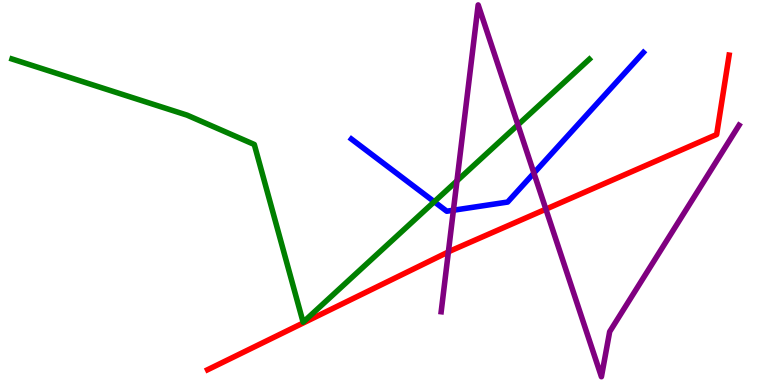[{'lines': ['blue', 'red'], 'intersections': []}, {'lines': ['green', 'red'], 'intersections': []}, {'lines': ['purple', 'red'], 'intersections': [{'x': 5.79, 'y': 3.46}, {'x': 7.04, 'y': 4.57}]}, {'lines': ['blue', 'green'], 'intersections': [{'x': 5.6, 'y': 4.76}]}, {'lines': ['blue', 'purple'], 'intersections': [{'x': 5.85, 'y': 4.54}, {'x': 6.89, 'y': 5.5}]}, {'lines': ['green', 'purple'], 'intersections': [{'x': 5.9, 'y': 5.3}, {'x': 6.68, 'y': 6.76}]}]